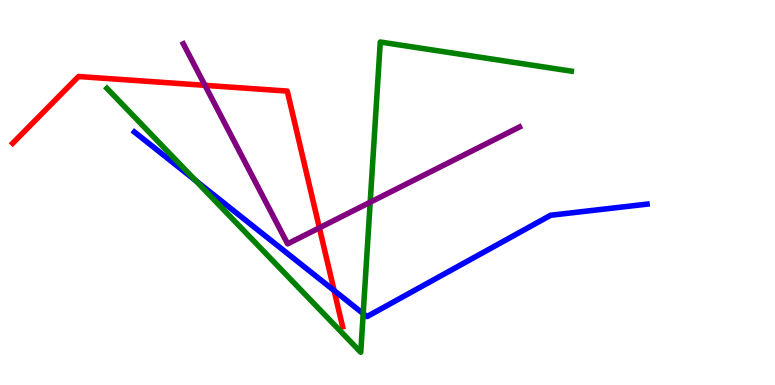[{'lines': ['blue', 'red'], 'intersections': [{'x': 4.31, 'y': 2.45}]}, {'lines': ['green', 'red'], 'intersections': []}, {'lines': ['purple', 'red'], 'intersections': [{'x': 2.64, 'y': 7.78}, {'x': 4.12, 'y': 4.08}]}, {'lines': ['blue', 'green'], 'intersections': [{'x': 2.53, 'y': 5.31}, {'x': 4.69, 'y': 1.85}]}, {'lines': ['blue', 'purple'], 'intersections': []}, {'lines': ['green', 'purple'], 'intersections': [{'x': 4.78, 'y': 4.75}]}]